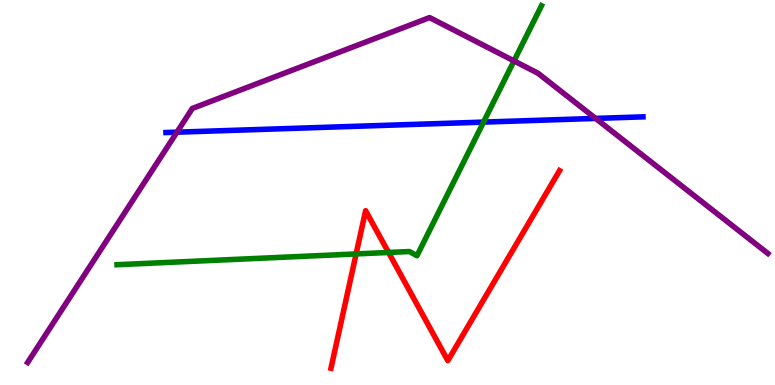[{'lines': ['blue', 'red'], 'intersections': []}, {'lines': ['green', 'red'], 'intersections': [{'x': 4.59, 'y': 3.4}, {'x': 5.01, 'y': 3.44}]}, {'lines': ['purple', 'red'], 'intersections': []}, {'lines': ['blue', 'green'], 'intersections': [{'x': 6.24, 'y': 6.83}]}, {'lines': ['blue', 'purple'], 'intersections': [{'x': 2.28, 'y': 6.57}, {'x': 7.69, 'y': 6.92}]}, {'lines': ['green', 'purple'], 'intersections': [{'x': 6.63, 'y': 8.42}]}]